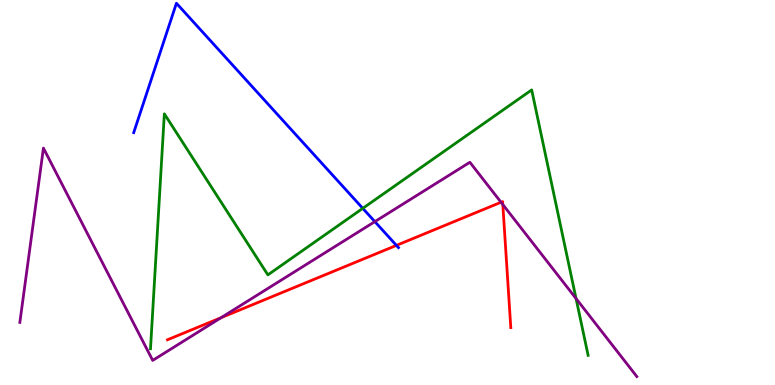[{'lines': ['blue', 'red'], 'intersections': [{'x': 5.12, 'y': 3.63}]}, {'lines': ['green', 'red'], 'intersections': []}, {'lines': ['purple', 'red'], 'intersections': [{'x': 2.85, 'y': 1.75}, {'x': 6.46, 'y': 4.75}, {'x': 6.49, 'y': 4.69}]}, {'lines': ['blue', 'green'], 'intersections': [{'x': 4.68, 'y': 4.59}]}, {'lines': ['blue', 'purple'], 'intersections': [{'x': 4.84, 'y': 4.24}]}, {'lines': ['green', 'purple'], 'intersections': [{'x': 7.43, 'y': 2.25}]}]